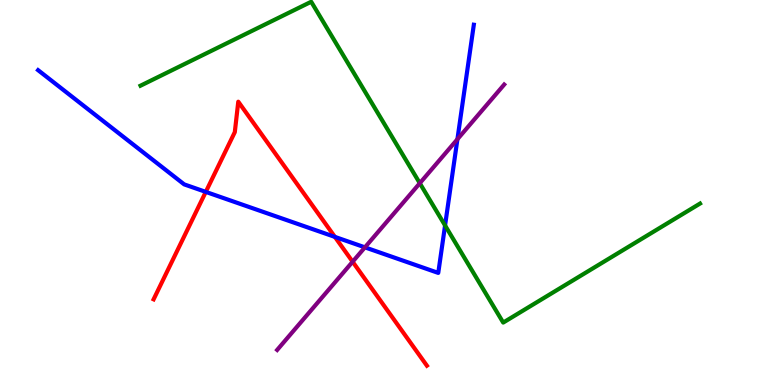[{'lines': ['blue', 'red'], 'intersections': [{'x': 2.66, 'y': 5.02}, {'x': 4.32, 'y': 3.85}]}, {'lines': ['green', 'red'], 'intersections': []}, {'lines': ['purple', 'red'], 'intersections': [{'x': 4.55, 'y': 3.2}]}, {'lines': ['blue', 'green'], 'intersections': [{'x': 5.74, 'y': 4.14}]}, {'lines': ['blue', 'purple'], 'intersections': [{'x': 4.71, 'y': 3.58}, {'x': 5.9, 'y': 6.38}]}, {'lines': ['green', 'purple'], 'intersections': [{'x': 5.42, 'y': 5.24}]}]